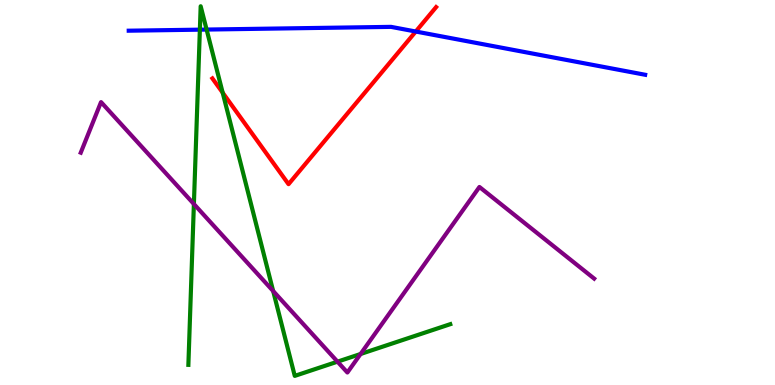[{'lines': ['blue', 'red'], 'intersections': [{'x': 5.36, 'y': 9.18}]}, {'lines': ['green', 'red'], 'intersections': [{'x': 2.87, 'y': 7.59}]}, {'lines': ['purple', 'red'], 'intersections': []}, {'lines': ['blue', 'green'], 'intersections': [{'x': 2.58, 'y': 9.23}, {'x': 2.67, 'y': 9.23}]}, {'lines': ['blue', 'purple'], 'intersections': []}, {'lines': ['green', 'purple'], 'intersections': [{'x': 2.5, 'y': 4.7}, {'x': 3.52, 'y': 2.44}, {'x': 4.35, 'y': 0.606}, {'x': 4.65, 'y': 0.805}]}]